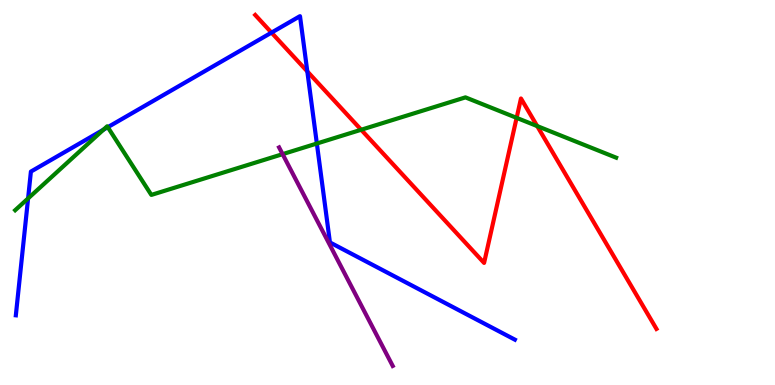[{'lines': ['blue', 'red'], 'intersections': [{'x': 3.5, 'y': 9.15}, {'x': 3.97, 'y': 8.14}]}, {'lines': ['green', 'red'], 'intersections': [{'x': 4.66, 'y': 6.63}, {'x': 6.67, 'y': 6.94}, {'x': 6.93, 'y': 6.73}]}, {'lines': ['purple', 'red'], 'intersections': []}, {'lines': ['blue', 'green'], 'intersections': [{'x': 0.362, 'y': 4.85}, {'x': 1.33, 'y': 6.63}, {'x': 1.39, 'y': 6.7}, {'x': 4.09, 'y': 6.27}]}, {'lines': ['blue', 'purple'], 'intersections': []}, {'lines': ['green', 'purple'], 'intersections': [{'x': 3.65, 'y': 6.0}]}]